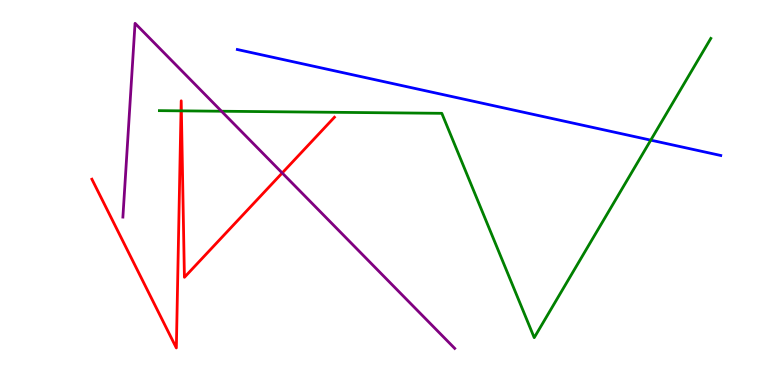[{'lines': ['blue', 'red'], 'intersections': []}, {'lines': ['green', 'red'], 'intersections': [{'x': 2.34, 'y': 7.12}, {'x': 2.34, 'y': 7.12}]}, {'lines': ['purple', 'red'], 'intersections': [{'x': 3.64, 'y': 5.51}]}, {'lines': ['blue', 'green'], 'intersections': [{'x': 8.4, 'y': 6.36}]}, {'lines': ['blue', 'purple'], 'intersections': []}, {'lines': ['green', 'purple'], 'intersections': [{'x': 2.86, 'y': 7.11}]}]